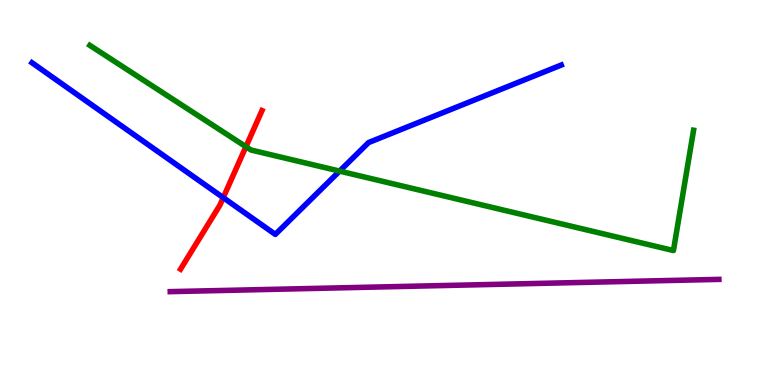[{'lines': ['blue', 'red'], 'intersections': [{'x': 2.88, 'y': 4.87}]}, {'lines': ['green', 'red'], 'intersections': [{'x': 3.17, 'y': 6.19}]}, {'lines': ['purple', 'red'], 'intersections': []}, {'lines': ['blue', 'green'], 'intersections': [{'x': 4.38, 'y': 5.56}]}, {'lines': ['blue', 'purple'], 'intersections': []}, {'lines': ['green', 'purple'], 'intersections': []}]